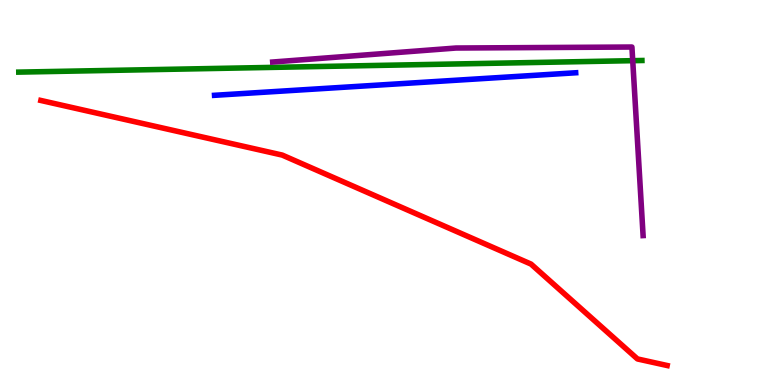[{'lines': ['blue', 'red'], 'intersections': []}, {'lines': ['green', 'red'], 'intersections': []}, {'lines': ['purple', 'red'], 'intersections': []}, {'lines': ['blue', 'green'], 'intersections': []}, {'lines': ['blue', 'purple'], 'intersections': []}, {'lines': ['green', 'purple'], 'intersections': [{'x': 8.16, 'y': 8.42}]}]